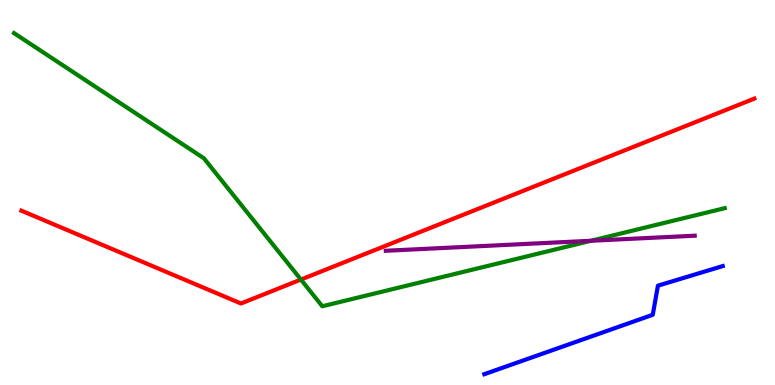[{'lines': ['blue', 'red'], 'intersections': []}, {'lines': ['green', 'red'], 'intersections': [{'x': 3.88, 'y': 2.74}]}, {'lines': ['purple', 'red'], 'intersections': []}, {'lines': ['blue', 'green'], 'intersections': []}, {'lines': ['blue', 'purple'], 'intersections': []}, {'lines': ['green', 'purple'], 'intersections': [{'x': 7.63, 'y': 3.75}]}]